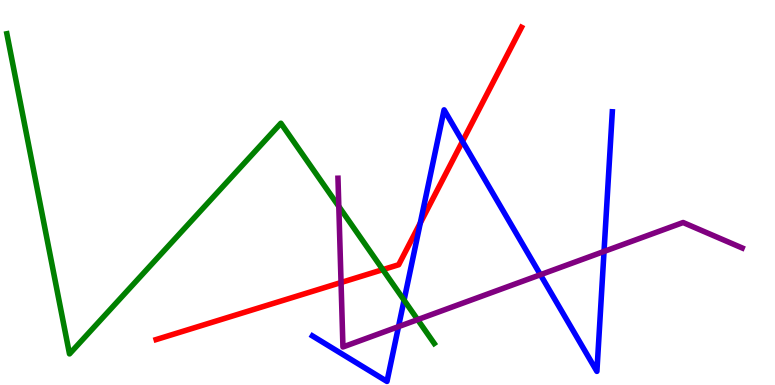[{'lines': ['blue', 'red'], 'intersections': [{'x': 5.42, 'y': 4.21}, {'x': 5.97, 'y': 6.33}]}, {'lines': ['green', 'red'], 'intersections': [{'x': 4.94, 'y': 3.0}]}, {'lines': ['purple', 'red'], 'intersections': [{'x': 4.4, 'y': 2.66}]}, {'lines': ['blue', 'green'], 'intersections': [{'x': 5.21, 'y': 2.2}]}, {'lines': ['blue', 'purple'], 'intersections': [{'x': 5.14, 'y': 1.52}, {'x': 6.97, 'y': 2.86}, {'x': 7.79, 'y': 3.47}]}, {'lines': ['green', 'purple'], 'intersections': [{'x': 4.37, 'y': 4.64}, {'x': 5.39, 'y': 1.7}]}]